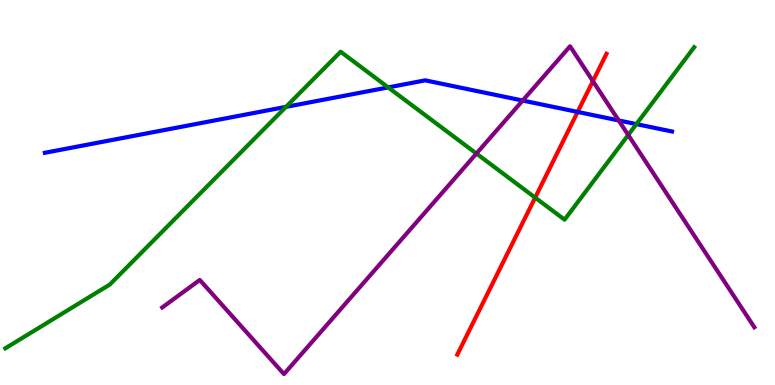[{'lines': ['blue', 'red'], 'intersections': [{'x': 7.45, 'y': 7.09}]}, {'lines': ['green', 'red'], 'intersections': [{'x': 6.91, 'y': 4.87}]}, {'lines': ['purple', 'red'], 'intersections': [{'x': 7.65, 'y': 7.89}]}, {'lines': ['blue', 'green'], 'intersections': [{'x': 3.69, 'y': 7.22}, {'x': 5.01, 'y': 7.73}, {'x': 8.21, 'y': 6.78}]}, {'lines': ['blue', 'purple'], 'intersections': [{'x': 6.74, 'y': 7.39}, {'x': 7.98, 'y': 6.87}]}, {'lines': ['green', 'purple'], 'intersections': [{'x': 6.15, 'y': 6.01}, {'x': 8.11, 'y': 6.49}]}]